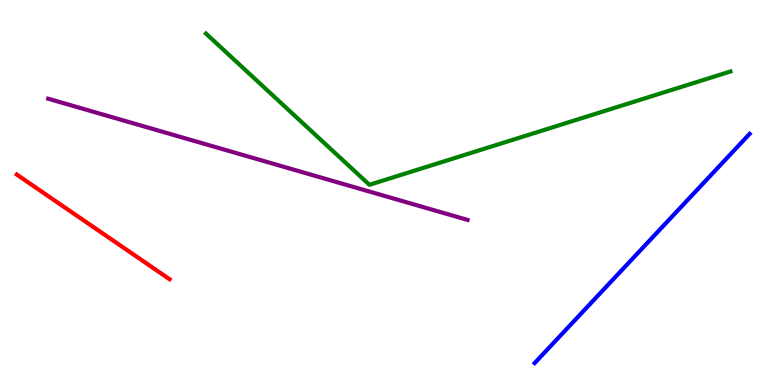[{'lines': ['blue', 'red'], 'intersections': []}, {'lines': ['green', 'red'], 'intersections': []}, {'lines': ['purple', 'red'], 'intersections': []}, {'lines': ['blue', 'green'], 'intersections': []}, {'lines': ['blue', 'purple'], 'intersections': []}, {'lines': ['green', 'purple'], 'intersections': []}]